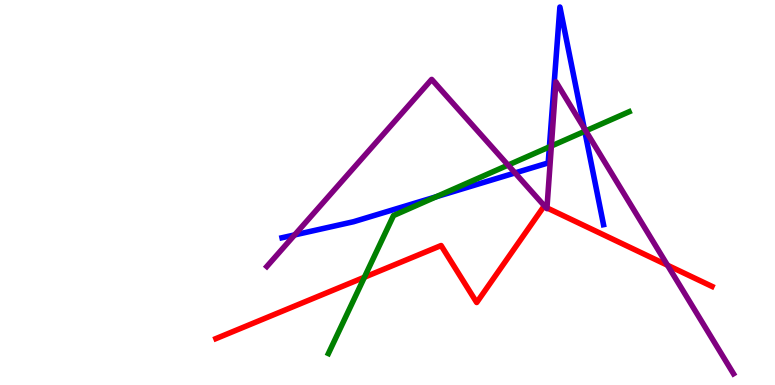[{'lines': ['blue', 'red'], 'intersections': []}, {'lines': ['green', 'red'], 'intersections': [{'x': 4.7, 'y': 2.8}]}, {'lines': ['purple', 'red'], 'intersections': [{'x': 7.04, 'y': 4.62}, {'x': 7.06, 'y': 4.6}, {'x': 8.61, 'y': 3.11}]}, {'lines': ['blue', 'green'], 'intersections': [{'x': 5.63, 'y': 4.89}, {'x': 7.09, 'y': 6.18}, {'x': 7.55, 'y': 6.59}]}, {'lines': ['blue', 'purple'], 'intersections': [{'x': 3.8, 'y': 3.9}, {'x': 6.65, 'y': 5.51}, {'x': 7.54, 'y': 6.67}]}, {'lines': ['green', 'purple'], 'intersections': [{'x': 6.56, 'y': 5.71}, {'x': 7.11, 'y': 6.21}, {'x': 7.56, 'y': 6.6}]}]